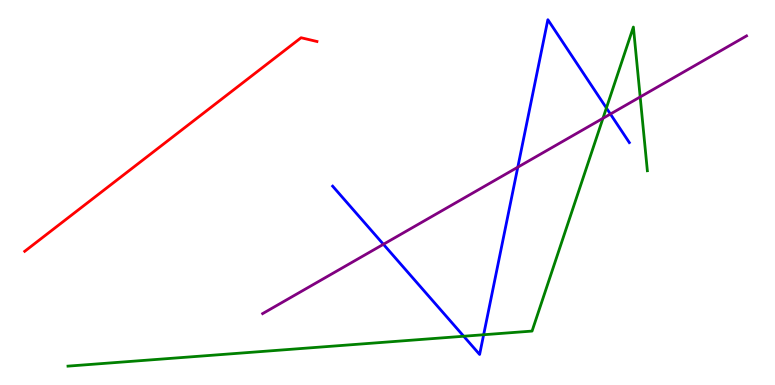[{'lines': ['blue', 'red'], 'intersections': []}, {'lines': ['green', 'red'], 'intersections': []}, {'lines': ['purple', 'red'], 'intersections': []}, {'lines': ['blue', 'green'], 'intersections': [{'x': 5.98, 'y': 1.27}, {'x': 6.24, 'y': 1.31}, {'x': 7.82, 'y': 7.19}]}, {'lines': ['blue', 'purple'], 'intersections': [{'x': 4.95, 'y': 3.65}, {'x': 6.68, 'y': 5.66}, {'x': 7.88, 'y': 7.04}]}, {'lines': ['green', 'purple'], 'intersections': [{'x': 7.78, 'y': 6.93}, {'x': 8.26, 'y': 7.48}]}]